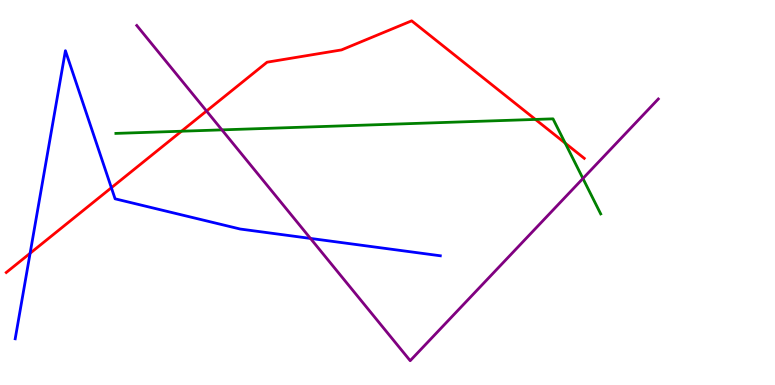[{'lines': ['blue', 'red'], 'intersections': [{'x': 0.389, 'y': 3.42}, {'x': 1.44, 'y': 5.12}]}, {'lines': ['green', 'red'], 'intersections': [{'x': 2.34, 'y': 6.59}, {'x': 6.91, 'y': 6.9}, {'x': 7.29, 'y': 6.28}]}, {'lines': ['purple', 'red'], 'intersections': [{'x': 2.66, 'y': 7.12}]}, {'lines': ['blue', 'green'], 'intersections': []}, {'lines': ['blue', 'purple'], 'intersections': [{'x': 4.01, 'y': 3.81}]}, {'lines': ['green', 'purple'], 'intersections': [{'x': 2.86, 'y': 6.63}, {'x': 7.52, 'y': 5.36}]}]